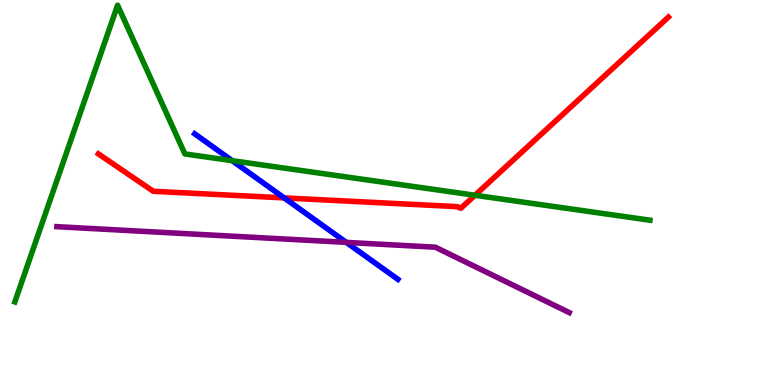[{'lines': ['blue', 'red'], 'intersections': [{'x': 3.67, 'y': 4.86}]}, {'lines': ['green', 'red'], 'intersections': [{'x': 6.13, 'y': 4.93}]}, {'lines': ['purple', 'red'], 'intersections': []}, {'lines': ['blue', 'green'], 'intersections': [{'x': 3.0, 'y': 5.83}]}, {'lines': ['blue', 'purple'], 'intersections': [{'x': 4.47, 'y': 3.7}]}, {'lines': ['green', 'purple'], 'intersections': []}]